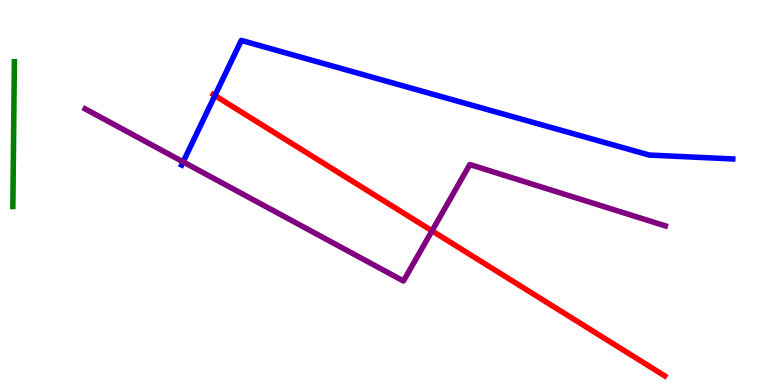[{'lines': ['blue', 'red'], 'intersections': [{'x': 2.77, 'y': 7.52}]}, {'lines': ['green', 'red'], 'intersections': []}, {'lines': ['purple', 'red'], 'intersections': [{'x': 5.57, 'y': 4.0}]}, {'lines': ['blue', 'green'], 'intersections': []}, {'lines': ['blue', 'purple'], 'intersections': [{'x': 2.36, 'y': 5.8}]}, {'lines': ['green', 'purple'], 'intersections': []}]